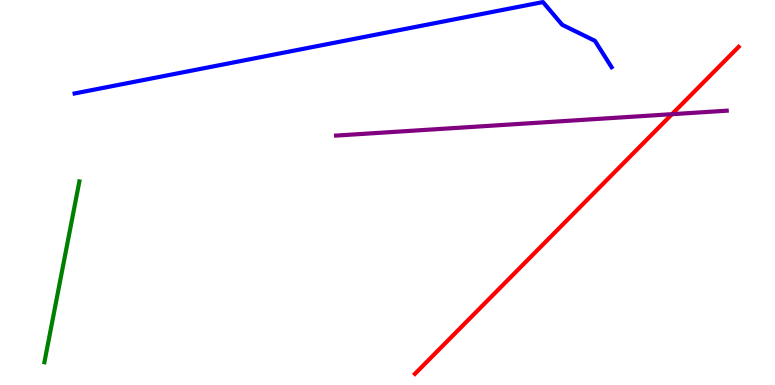[{'lines': ['blue', 'red'], 'intersections': []}, {'lines': ['green', 'red'], 'intersections': []}, {'lines': ['purple', 'red'], 'intersections': [{'x': 8.67, 'y': 7.03}]}, {'lines': ['blue', 'green'], 'intersections': []}, {'lines': ['blue', 'purple'], 'intersections': []}, {'lines': ['green', 'purple'], 'intersections': []}]